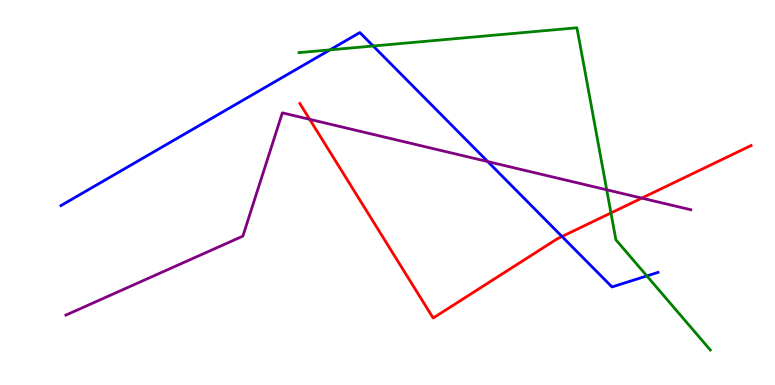[{'lines': ['blue', 'red'], 'intersections': [{'x': 7.25, 'y': 3.86}]}, {'lines': ['green', 'red'], 'intersections': [{'x': 7.88, 'y': 4.47}]}, {'lines': ['purple', 'red'], 'intersections': [{'x': 4.0, 'y': 6.9}, {'x': 8.28, 'y': 4.85}]}, {'lines': ['blue', 'green'], 'intersections': [{'x': 4.26, 'y': 8.7}, {'x': 4.82, 'y': 8.81}, {'x': 8.35, 'y': 2.83}]}, {'lines': ['blue', 'purple'], 'intersections': [{'x': 6.29, 'y': 5.8}]}, {'lines': ['green', 'purple'], 'intersections': [{'x': 7.83, 'y': 5.07}]}]